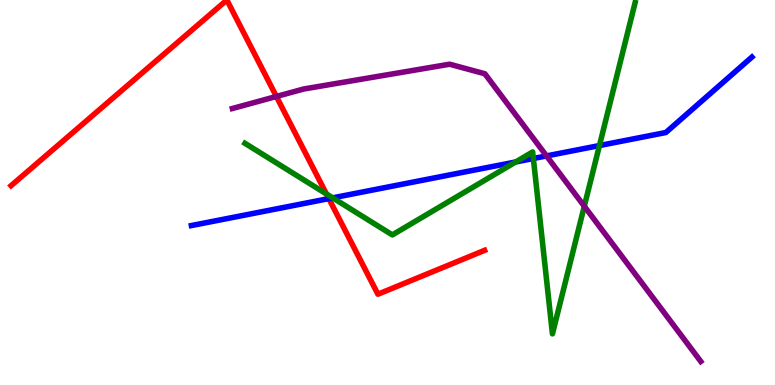[{'lines': ['blue', 'red'], 'intersections': [{'x': 4.24, 'y': 4.84}]}, {'lines': ['green', 'red'], 'intersections': [{'x': 4.21, 'y': 4.96}]}, {'lines': ['purple', 'red'], 'intersections': [{'x': 3.57, 'y': 7.49}]}, {'lines': ['blue', 'green'], 'intersections': [{'x': 4.29, 'y': 4.86}, {'x': 6.65, 'y': 5.79}, {'x': 6.88, 'y': 5.88}, {'x': 7.73, 'y': 6.22}]}, {'lines': ['blue', 'purple'], 'intersections': [{'x': 7.05, 'y': 5.95}]}, {'lines': ['green', 'purple'], 'intersections': [{'x': 7.54, 'y': 4.64}]}]